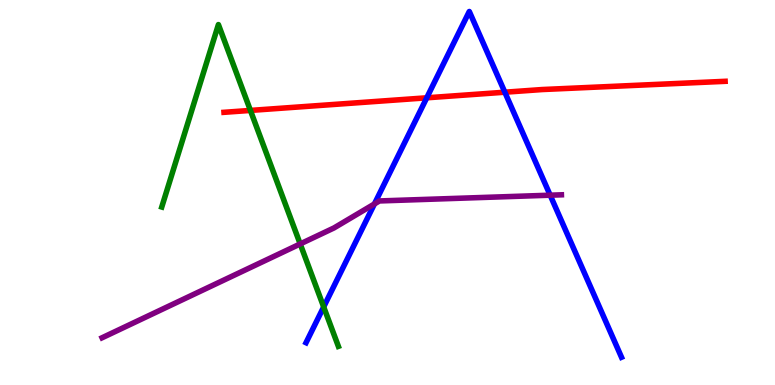[{'lines': ['blue', 'red'], 'intersections': [{'x': 5.51, 'y': 7.46}, {'x': 6.51, 'y': 7.6}]}, {'lines': ['green', 'red'], 'intersections': [{'x': 3.23, 'y': 7.13}]}, {'lines': ['purple', 'red'], 'intersections': []}, {'lines': ['blue', 'green'], 'intersections': [{'x': 4.18, 'y': 2.03}]}, {'lines': ['blue', 'purple'], 'intersections': [{'x': 4.83, 'y': 4.7}, {'x': 7.1, 'y': 4.93}]}, {'lines': ['green', 'purple'], 'intersections': [{'x': 3.87, 'y': 3.66}]}]